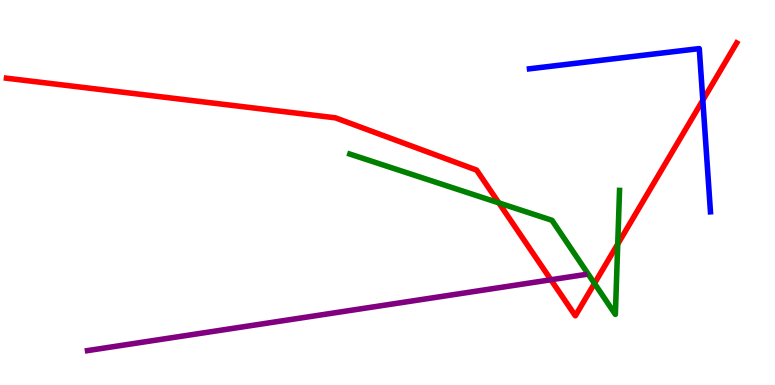[{'lines': ['blue', 'red'], 'intersections': [{'x': 9.07, 'y': 7.4}]}, {'lines': ['green', 'red'], 'intersections': [{'x': 6.44, 'y': 4.73}, {'x': 7.67, 'y': 2.64}, {'x': 7.97, 'y': 3.66}]}, {'lines': ['purple', 'red'], 'intersections': [{'x': 7.11, 'y': 2.73}]}, {'lines': ['blue', 'green'], 'intersections': []}, {'lines': ['blue', 'purple'], 'intersections': []}, {'lines': ['green', 'purple'], 'intersections': []}]